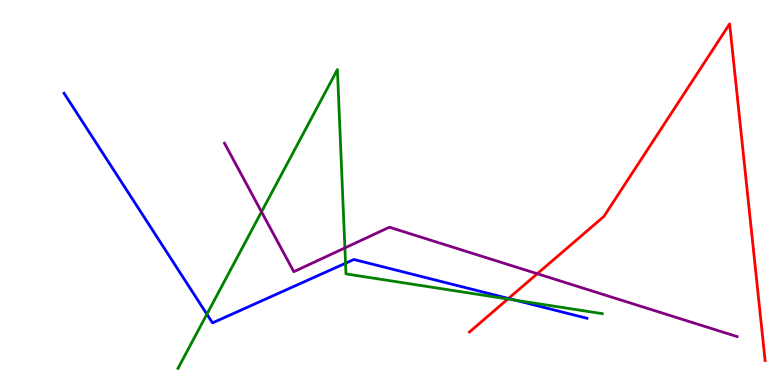[{'lines': ['blue', 'red'], 'intersections': [{'x': 6.56, 'y': 2.25}]}, {'lines': ['green', 'red'], 'intersections': [{'x': 6.55, 'y': 2.23}]}, {'lines': ['purple', 'red'], 'intersections': [{'x': 6.93, 'y': 2.89}]}, {'lines': ['blue', 'green'], 'intersections': [{'x': 2.67, 'y': 1.84}, {'x': 4.46, 'y': 3.16}, {'x': 6.65, 'y': 2.2}]}, {'lines': ['blue', 'purple'], 'intersections': []}, {'lines': ['green', 'purple'], 'intersections': [{'x': 3.37, 'y': 4.5}, {'x': 4.45, 'y': 3.56}]}]